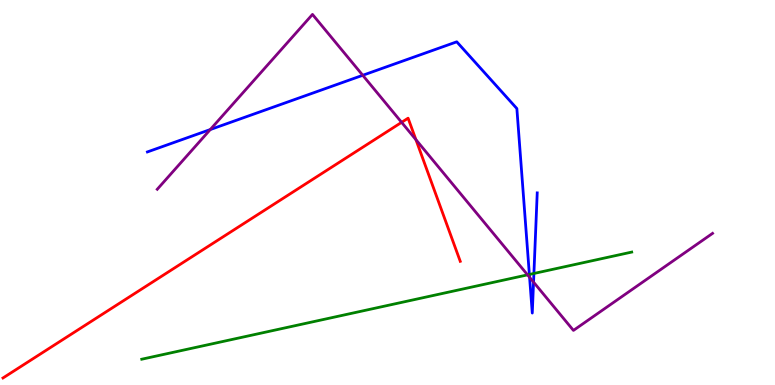[{'lines': ['blue', 'red'], 'intersections': []}, {'lines': ['green', 'red'], 'intersections': []}, {'lines': ['purple', 'red'], 'intersections': [{'x': 5.18, 'y': 6.82}, {'x': 5.37, 'y': 6.37}]}, {'lines': ['blue', 'green'], 'intersections': [{'x': 6.83, 'y': 2.87}, {'x': 6.89, 'y': 2.9}]}, {'lines': ['blue', 'purple'], 'intersections': [{'x': 2.71, 'y': 6.63}, {'x': 4.68, 'y': 8.04}, {'x': 6.83, 'y': 2.8}, {'x': 6.88, 'y': 2.67}]}, {'lines': ['green', 'purple'], 'intersections': [{'x': 6.81, 'y': 2.86}]}]